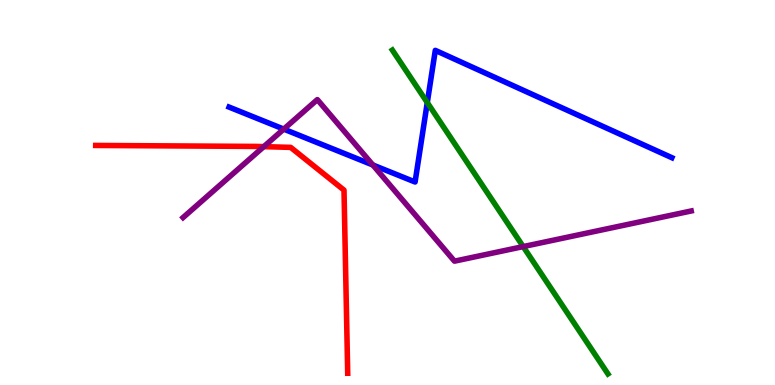[{'lines': ['blue', 'red'], 'intersections': []}, {'lines': ['green', 'red'], 'intersections': []}, {'lines': ['purple', 'red'], 'intersections': [{'x': 3.4, 'y': 6.19}]}, {'lines': ['blue', 'green'], 'intersections': [{'x': 5.51, 'y': 7.34}]}, {'lines': ['blue', 'purple'], 'intersections': [{'x': 3.66, 'y': 6.65}, {'x': 4.81, 'y': 5.71}]}, {'lines': ['green', 'purple'], 'intersections': [{'x': 6.75, 'y': 3.59}]}]